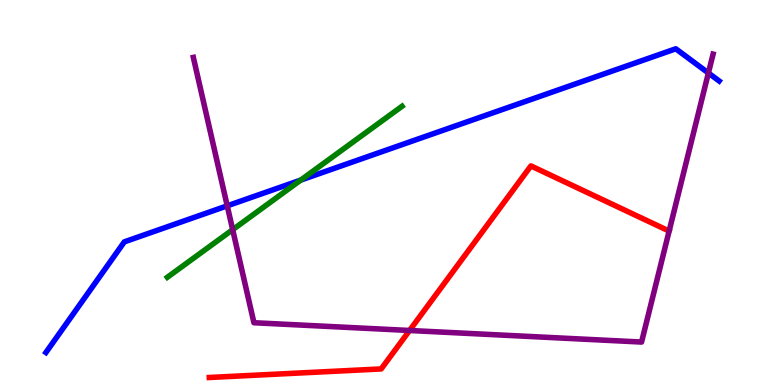[{'lines': ['blue', 'red'], 'intersections': []}, {'lines': ['green', 'red'], 'intersections': []}, {'lines': ['purple', 'red'], 'intersections': [{'x': 5.28, 'y': 1.42}]}, {'lines': ['blue', 'green'], 'intersections': [{'x': 3.88, 'y': 5.32}]}, {'lines': ['blue', 'purple'], 'intersections': [{'x': 2.93, 'y': 4.65}, {'x': 9.14, 'y': 8.1}]}, {'lines': ['green', 'purple'], 'intersections': [{'x': 3.0, 'y': 4.03}]}]